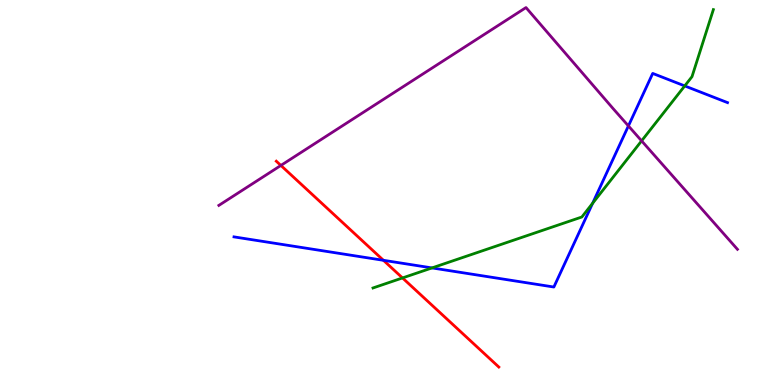[{'lines': ['blue', 'red'], 'intersections': [{'x': 4.95, 'y': 3.24}]}, {'lines': ['green', 'red'], 'intersections': [{'x': 5.19, 'y': 2.78}]}, {'lines': ['purple', 'red'], 'intersections': [{'x': 3.62, 'y': 5.7}]}, {'lines': ['blue', 'green'], 'intersections': [{'x': 5.57, 'y': 3.04}, {'x': 7.65, 'y': 4.72}, {'x': 8.84, 'y': 7.77}]}, {'lines': ['blue', 'purple'], 'intersections': [{'x': 8.11, 'y': 6.73}]}, {'lines': ['green', 'purple'], 'intersections': [{'x': 8.28, 'y': 6.34}]}]